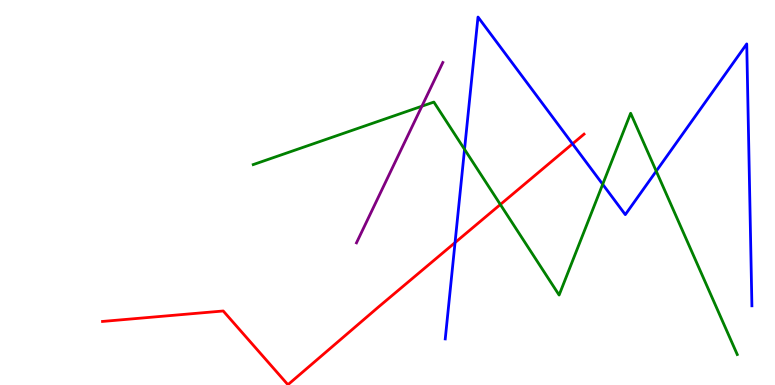[{'lines': ['blue', 'red'], 'intersections': [{'x': 5.87, 'y': 3.7}, {'x': 7.39, 'y': 6.26}]}, {'lines': ['green', 'red'], 'intersections': [{'x': 6.46, 'y': 4.69}]}, {'lines': ['purple', 'red'], 'intersections': []}, {'lines': ['blue', 'green'], 'intersections': [{'x': 5.99, 'y': 6.12}, {'x': 7.78, 'y': 5.21}, {'x': 8.47, 'y': 5.55}]}, {'lines': ['blue', 'purple'], 'intersections': []}, {'lines': ['green', 'purple'], 'intersections': [{'x': 5.44, 'y': 7.24}]}]